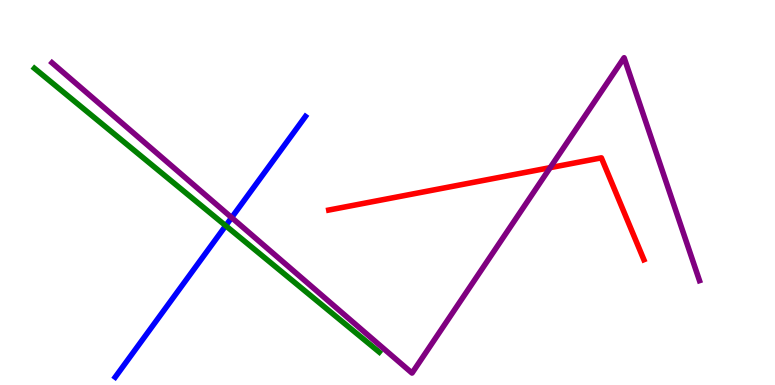[{'lines': ['blue', 'red'], 'intersections': []}, {'lines': ['green', 'red'], 'intersections': []}, {'lines': ['purple', 'red'], 'intersections': [{'x': 7.1, 'y': 5.65}]}, {'lines': ['blue', 'green'], 'intersections': [{'x': 2.91, 'y': 4.14}]}, {'lines': ['blue', 'purple'], 'intersections': [{'x': 2.99, 'y': 4.35}]}, {'lines': ['green', 'purple'], 'intersections': []}]